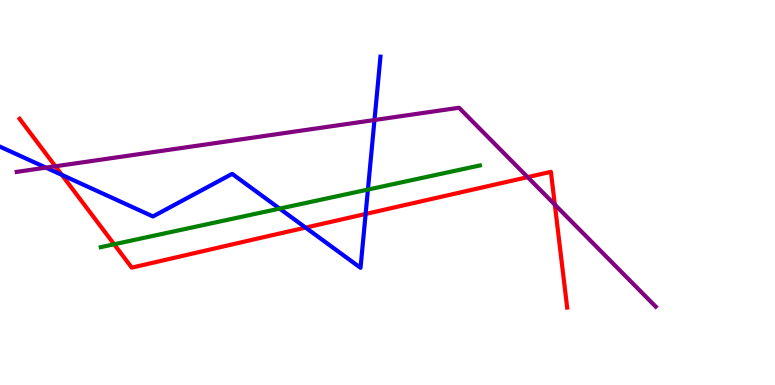[{'lines': ['blue', 'red'], 'intersections': [{'x': 0.798, 'y': 5.46}, {'x': 3.94, 'y': 4.09}, {'x': 4.72, 'y': 4.44}]}, {'lines': ['green', 'red'], 'intersections': [{'x': 1.47, 'y': 3.66}]}, {'lines': ['purple', 'red'], 'intersections': [{'x': 0.714, 'y': 5.68}, {'x': 6.81, 'y': 5.4}, {'x': 7.16, 'y': 4.69}]}, {'lines': ['blue', 'green'], 'intersections': [{'x': 3.61, 'y': 4.58}, {'x': 4.75, 'y': 5.08}]}, {'lines': ['blue', 'purple'], 'intersections': [{'x': 0.593, 'y': 5.65}, {'x': 4.83, 'y': 6.88}]}, {'lines': ['green', 'purple'], 'intersections': []}]